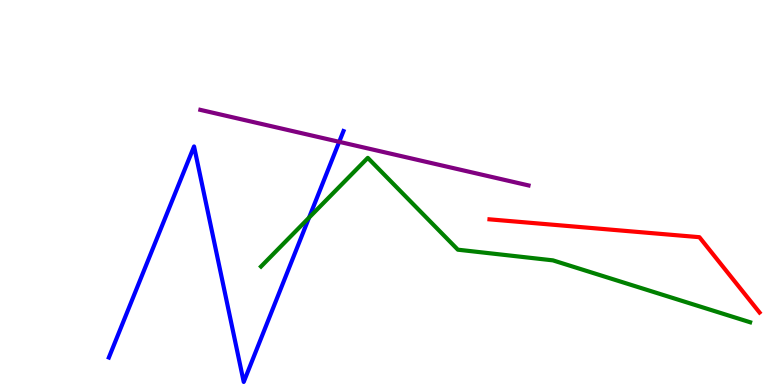[{'lines': ['blue', 'red'], 'intersections': []}, {'lines': ['green', 'red'], 'intersections': []}, {'lines': ['purple', 'red'], 'intersections': []}, {'lines': ['blue', 'green'], 'intersections': [{'x': 3.99, 'y': 4.35}]}, {'lines': ['blue', 'purple'], 'intersections': [{'x': 4.38, 'y': 6.32}]}, {'lines': ['green', 'purple'], 'intersections': []}]